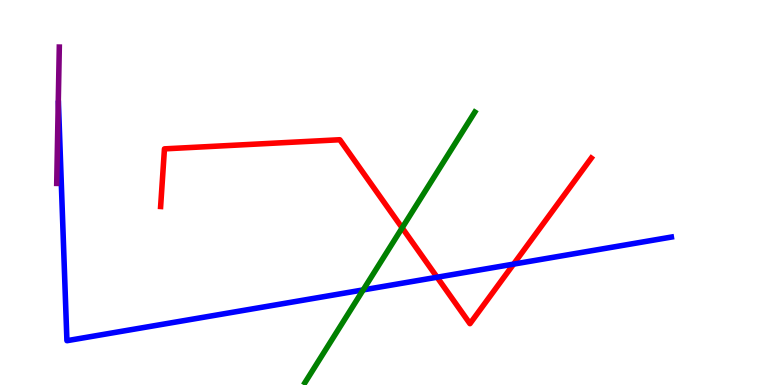[{'lines': ['blue', 'red'], 'intersections': [{'x': 5.64, 'y': 2.8}, {'x': 6.63, 'y': 3.14}]}, {'lines': ['green', 'red'], 'intersections': [{'x': 5.19, 'y': 4.08}]}, {'lines': ['purple', 'red'], 'intersections': []}, {'lines': ['blue', 'green'], 'intersections': [{'x': 4.69, 'y': 2.47}]}, {'lines': ['blue', 'purple'], 'intersections': []}, {'lines': ['green', 'purple'], 'intersections': []}]